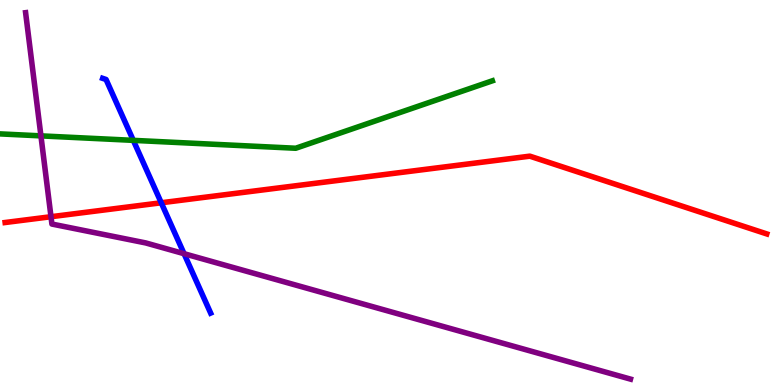[{'lines': ['blue', 'red'], 'intersections': [{'x': 2.08, 'y': 4.73}]}, {'lines': ['green', 'red'], 'intersections': []}, {'lines': ['purple', 'red'], 'intersections': [{'x': 0.658, 'y': 4.37}]}, {'lines': ['blue', 'green'], 'intersections': [{'x': 1.72, 'y': 6.35}]}, {'lines': ['blue', 'purple'], 'intersections': [{'x': 2.37, 'y': 3.41}]}, {'lines': ['green', 'purple'], 'intersections': [{'x': 0.528, 'y': 6.47}]}]